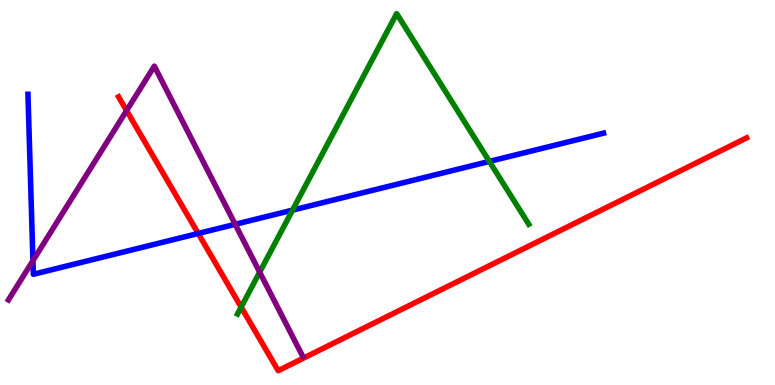[{'lines': ['blue', 'red'], 'intersections': [{'x': 2.56, 'y': 3.94}]}, {'lines': ['green', 'red'], 'intersections': [{'x': 3.11, 'y': 2.02}]}, {'lines': ['purple', 'red'], 'intersections': [{'x': 1.63, 'y': 7.13}]}, {'lines': ['blue', 'green'], 'intersections': [{'x': 3.77, 'y': 4.54}, {'x': 6.31, 'y': 5.81}]}, {'lines': ['blue', 'purple'], 'intersections': [{'x': 0.425, 'y': 3.23}, {'x': 3.03, 'y': 4.17}]}, {'lines': ['green', 'purple'], 'intersections': [{'x': 3.35, 'y': 2.93}]}]